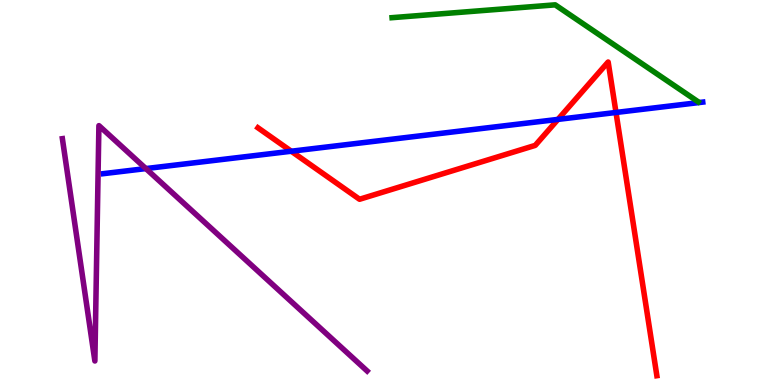[{'lines': ['blue', 'red'], 'intersections': [{'x': 3.76, 'y': 6.07}, {'x': 7.2, 'y': 6.9}, {'x': 7.95, 'y': 7.08}]}, {'lines': ['green', 'red'], 'intersections': []}, {'lines': ['purple', 'red'], 'intersections': []}, {'lines': ['blue', 'green'], 'intersections': []}, {'lines': ['blue', 'purple'], 'intersections': [{'x': 1.88, 'y': 5.62}]}, {'lines': ['green', 'purple'], 'intersections': []}]